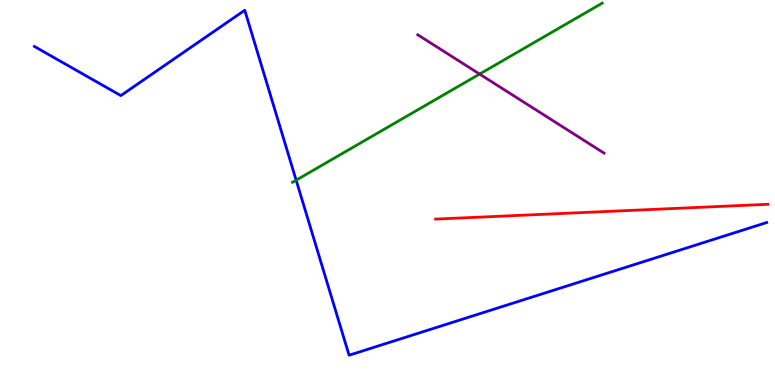[{'lines': ['blue', 'red'], 'intersections': []}, {'lines': ['green', 'red'], 'intersections': []}, {'lines': ['purple', 'red'], 'intersections': []}, {'lines': ['blue', 'green'], 'intersections': [{'x': 3.82, 'y': 5.32}]}, {'lines': ['blue', 'purple'], 'intersections': []}, {'lines': ['green', 'purple'], 'intersections': [{'x': 6.19, 'y': 8.08}]}]